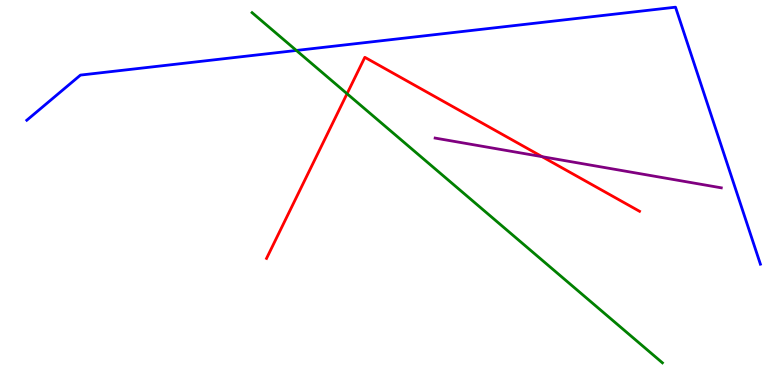[{'lines': ['blue', 'red'], 'intersections': []}, {'lines': ['green', 'red'], 'intersections': [{'x': 4.48, 'y': 7.57}]}, {'lines': ['purple', 'red'], 'intersections': [{'x': 6.99, 'y': 5.93}]}, {'lines': ['blue', 'green'], 'intersections': [{'x': 3.82, 'y': 8.69}]}, {'lines': ['blue', 'purple'], 'intersections': []}, {'lines': ['green', 'purple'], 'intersections': []}]